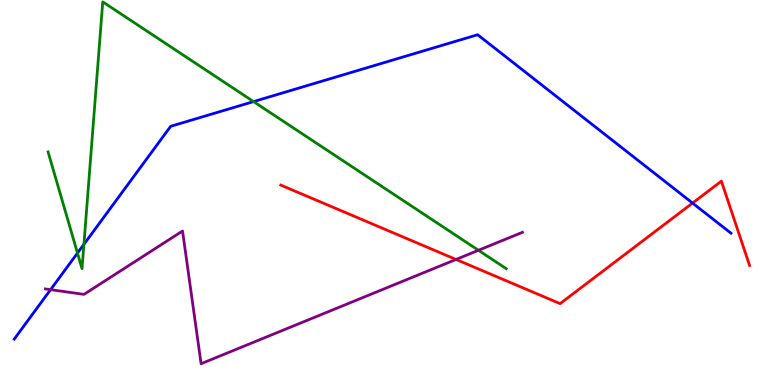[{'lines': ['blue', 'red'], 'intersections': [{'x': 8.94, 'y': 4.73}]}, {'lines': ['green', 'red'], 'intersections': []}, {'lines': ['purple', 'red'], 'intersections': [{'x': 5.88, 'y': 3.26}]}, {'lines': ['blue', 'green'], 'intersections': [{'x': 1.0, 'y': 3.43}, {'x': 1.08, 'y': 3.65}, {'x': 3.27, 'y': 7.36}]}, {'lines': ['blue', 'purple'], 'intersections': [{'x': 0.653, 'y': 2.48}]}, {'lines': ['green', 'purple'], 'intersections': [{'x': 6.17, 'y': 3.5}]}]